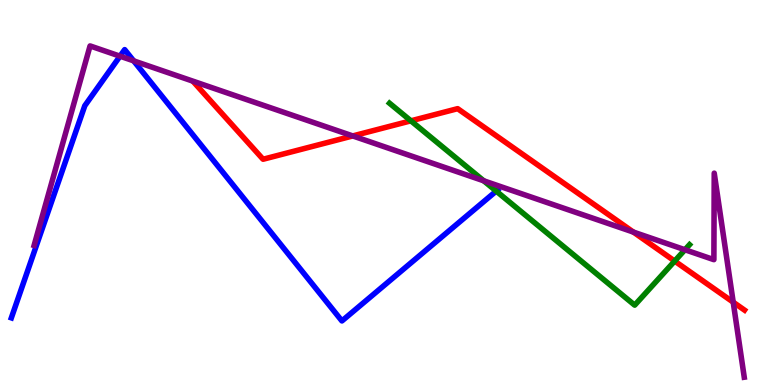[{'lines': ['blue', 'red'], 'intersections': []}, {'lines': ['green', 'red'], 'intersections': [{'x': 5.3, 'y': 6.86}, {'x': 8.71, 'y': 3.22}]}, {'lines': ['purple', 'red'], 'intersections': [{'x': 4.55, 'y': 6.47}, {'x': 8.17, 'y': 3.97}, {'x': 9.46, 'y': 2.15}]}, {'lines': ['blue', 'green'], 'intersections': [{'x': 6.4, 'y': 5.04}]}, {'lines': ['blue', 'purple'], 'intersections': [{'x': 1.55, 'y': 8.54}, {'x': 1.72, 'y': 8.42}]}, {'lines': ['green', 'purple'], 'intersections': [{'x': 6.24, 'y': 5.3}, {'x': 8.84, 'y': 3.51}]}]